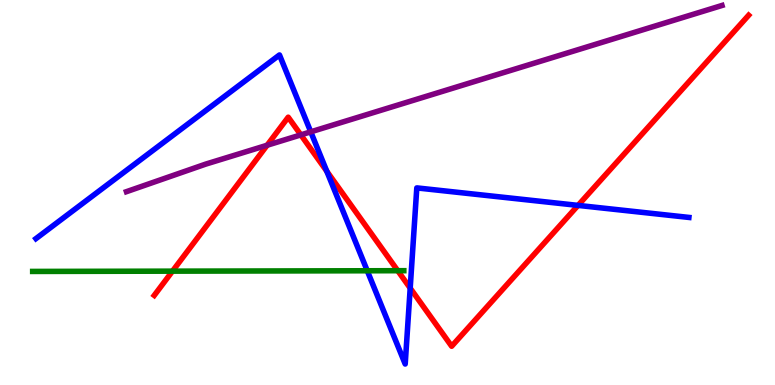[{'lines': ['blue', 'red'], 'intersections': [{'x': 4.22, 'y': 5.55}, {'x': 5.29, 'y': 2.52}, {'x': 7.46, 'y': 4.67}]}, {'lines': ['green', 'red'], 'intersections': [{'x': 2.23, 'y': 2.96}, {'x': 5.13, 'y': 2.97}]}, {'lines': ['purple', 'red'], 'intersections': [{'x': 3.45, 'y': 6.23}, {'x': 3.88, 'y': 6.5}]}, {'lines': ['blue', 'green'], 'intersections': [{'x': 4.74, 'y': 2.97}]}, {'lines': ['blue', 'purple'], 'intersections': [{'x': 4.01, 'y': 6.58}]}, {'lines': ['green', 'purple'], 'intersections': []}]